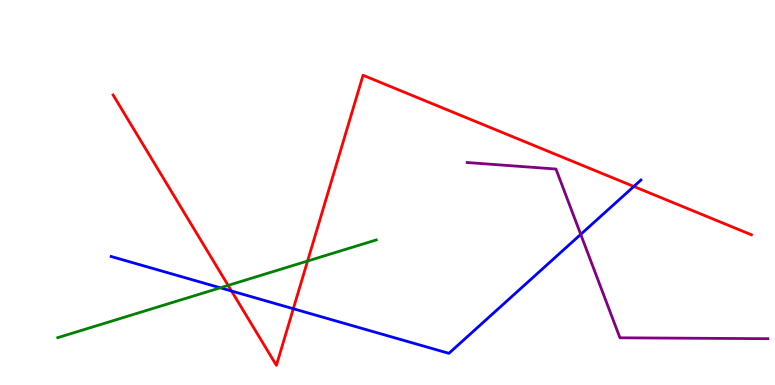[{'lines': ['blue', 'red'], 'intersections': [{'x': 2.99, 'y': 2.44}, {'x': 3.78, 'y': 1.98}, {'x': 8.18, 'y': 5.16}]}, {'lines': ['green', 'red'], 'intersections': [{'x': 2.94, 'y': 2.59}, {'x': 3.97, 'y': 3.22}]}, {'lines': ['purple', 'red'], 'intersections': []}, {'lines': ['blue', 'green'], 'intersections': [{'x': 2.84, 'y': 2.52}]}, {'lines': ['blue', 'purple'], 'intersections': [{'x': 7.49, 'y': 3.91}]}, {'lines': ['green', 'purple'], 'intersections': []}]